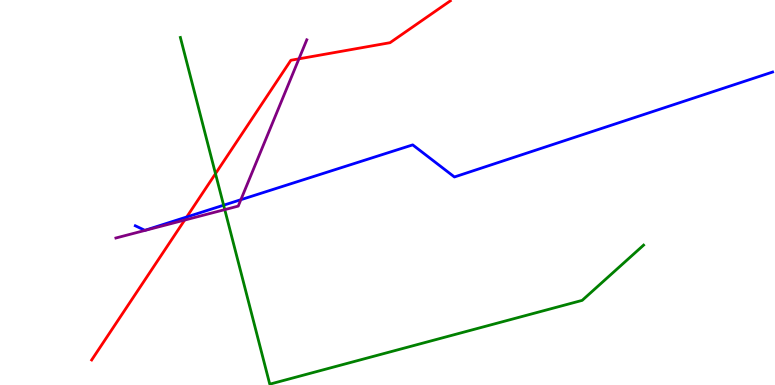[{'lines': ['blue', 'red'], 'intersections': [{'x': 2.41, 'y': 4.36}]}, {'lines': ['green', 'red'], 'intersections': [{'x': 2.78, 'y': 5.49}]}, {'lines': ['purple', 'red'], 'intersections': [{'x': 2.38, 'y': 4.28}, {'x': 3.86, 'y': 8.47}]}, {'lines': ['blue', 'green'], 'intersections': [{'x': 2.89, 'y': 4.67}]}, {'lines': ['blue', 'purple'], 'intersections': [{'x': 3.11, 'y': 4.81}]}, {'lines': ['green', 'purple'], 'intersections': [{'x': 2.9, 'y': 4.56}]}]